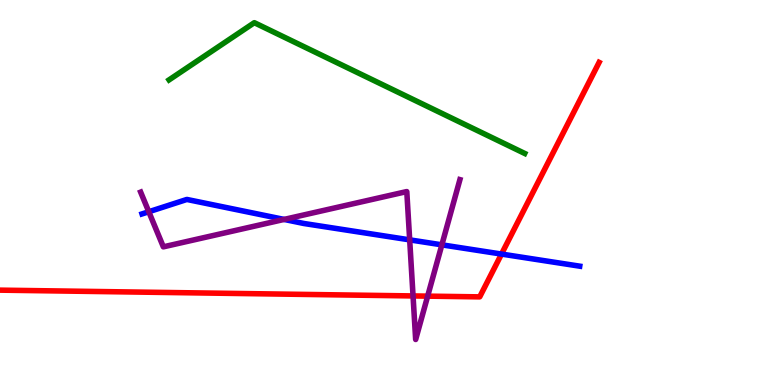[{'lines': ['blue', 'red'], 'intersections': [{'x': 6.47, 'y': 3.4}]}, {'lines': ['green', 'red'], 'intersections': []}, {'lines': ['purple', 'red'], 'intersections': [{'x': 5.33, 'y': 2.31}, {'x': 5.52, 'y': 2.31}]}, {'lines': ['blue', 'green'], 'intersections': []}, {'lines': ['blue', 'purple'], 'intersections': [{'x': 1.92, 'y': 4.5}, {'x': 3.67, 'y': 4.3}, {'x': 5.29, 'y': 3.77}, {'x': 5.7, 'y': 3.64}]}, {'lines': ['green', 'purple'], 'intersections': []}]